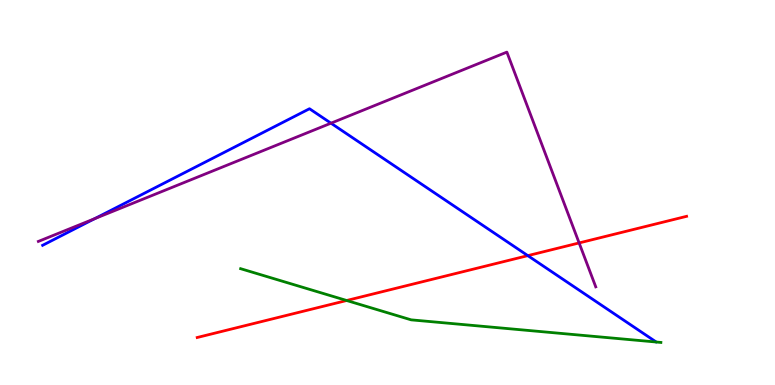[{'lines': ['blue', 'red'], 'intersections': [{'x': 6.81, 'y': 3.36}]}, {'lines': ['green', 'red'], 'intersections': [{'x': 4.47, 'y': 2.19}]}, {'lines': ['purple', 'red'], 'intersections': [{'x': 7.47, 'y': 3.69}]}, {'lines': ['blue', 'green'], 'intersections': []}, {'lines': ['blue', 'purple'], 'intersections': [{'x': 1.22, 'y': 4.32}, {'x': 4.27, 'y': 6.8}]}, {'lines': ['green', 'purple'], 'intersections': []}]